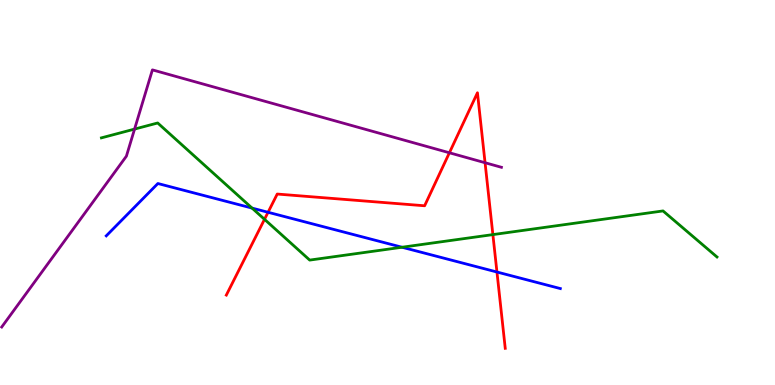[{'lines': ['blue', 'red'], 'intersections': [{'x': 3.46, 'y': 4.49}, {'x': 6.41, 'y': 2.93}]}, {'lines': ['green', 'red'], 'intersections': [{'x': 3.41, 'y': 4.3}, {'x': 6.36, 'y': 3.91}]}, {'lines': ['purple', 'red'], 'intersections': [{'x': 5.8, 'y': 6.03}, {'x': 6.26, 'y': 5.77}]}, {'lines': ['blue', 'green'], 'intersections': [{'x': 3.25, 'y': 4.59}, {'x': 5.19, 'y': 3.58}]}, {'lines': ['blue', 'purple'], 'intersections': []}, {'lines': ['green', 'purple'], 'intersections': [{'x': 1.74, 'y': 6.65}]}]